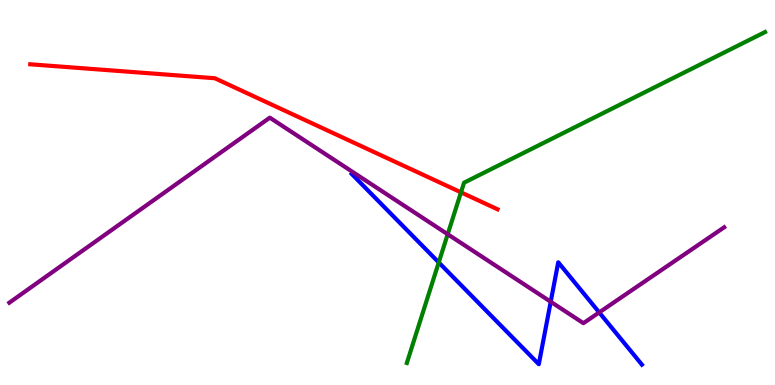[{'lines': ['blue', 'red'], 'intersections': []}, {'lines': ['green', 'red'], 'intersections': [{'x': 5.95, 'y': 5.0}]}, {'lines': ['purple', 'red'], 'intersections': []}, {'lines': ['blue', 'green'], 'intersections': [{'x': 5.66, 'y': 3.18}]}, {'lines': ['blue', 'purple'], 'intersections': [{'x': 7.11, 'y': 2.16}, {'x': 7.73, 'y': 1.89}]}, {'lines': ['green', 'purple'], 'intersections': [{'x': 5.78, 'y': 3.92}]}]